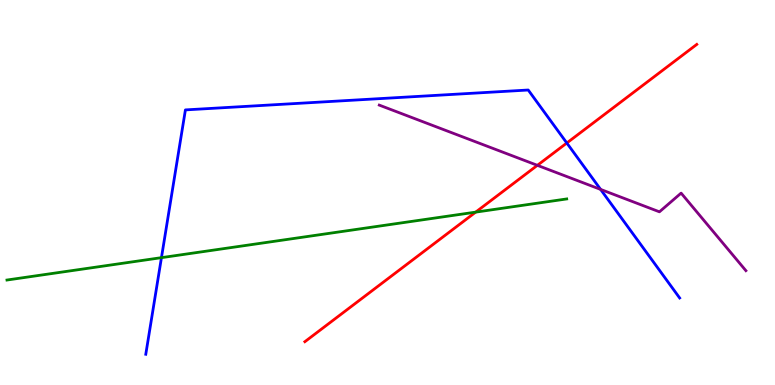[{'lines': ['blue', 'red'], 'intersections': [{'x': 7.31, 'y': 6.29}]}, {'lines': ['green', 'red'], 'intersections': [{'x': 6.14, 'y': 4.49}]}, {'lines': ['purple', 'red'], 'intersections': [{'x': 6.93, 'y': 5.71}]}, {'lines': ['blue', 'green'], 'intersections': [{'x': 2.08, 'y': 3.31}]}, {'lines': ['blue', 'purple'], 'intersections': [{'x': 7.75, 'y': 5.08}]}, {'lines': ['green', 'purple'], 'intersections': []}]